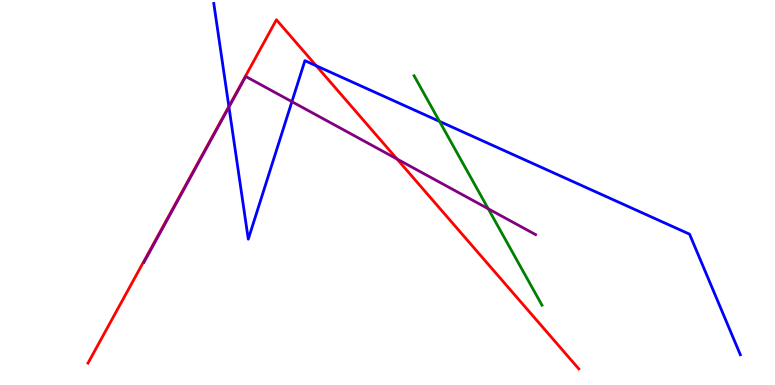[{'lines': ['blue', 'red'], 'intersections': [{'x': 2.95, 'y': 7.24}, {'x': 4.08, 'y': 8.29}]}, {'lines': ['green', 'red'], 'intersections': []}, {'lines': ['purple', 'red'], 'intersections': [{'x': 5.12, 'y': 5.87}]}, {'lines': ['blue', 'green'], 'intersections': [{'x': 5.67, 'y': 6.85}]}, {'lines': ['blue', 'purple'], 'intersections': [{'x': 2.95, 'y': 7.22}, {'x': 3.77, 'y': 7.36}]}, {'lines': ['green', 'purple'], 'intersections': [{'x': 6.3, 'y': 4.58}]}]